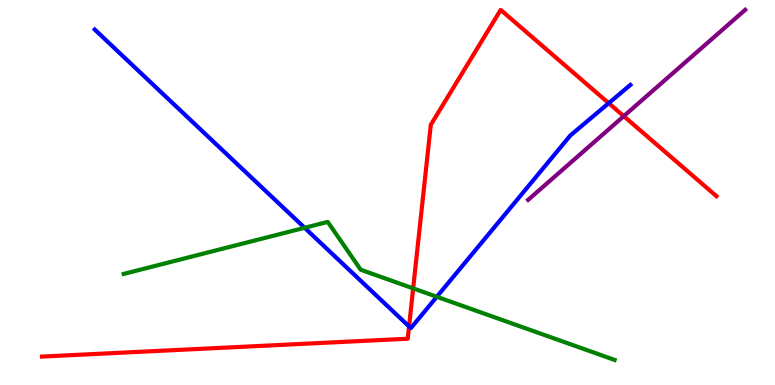[{'lines': ['blue', 'red'], 'intersections': [{'x': 5.28, 'y': 1.52}, {'x': 7.85, 'y': 7.32}]}, {'lines': ['green', 'red'], 'intersections': [{'x': 5.33, 'y': 2.51}]}, {'lines': ['purple', 'red'], 'intersections': [{'x': 8.05, 'y': 6.98}]}, {'lines': ['blue', 'green'], 'intersections': [{'x': 3.93, 'y': 4.08}, {'x': 5.64, 'y': 2.29}]}, {'lines': ['blue', 'purple'], 'intersections': []}, {'lines': ['green', 'purple'], 'intersections': []}]